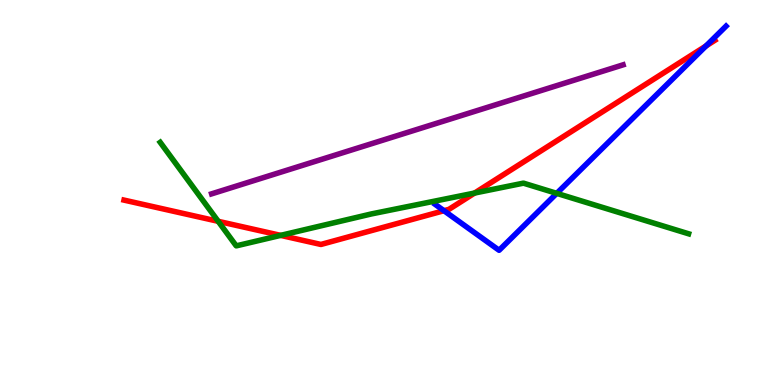[{'lines': ['blue', 'red'], 'intersections': [{'x': 5.73, 'y': 4.53}, {'x': 9.11, 'y': 8.81}]}, {'lines': ['green', 'red'], 'intersections': [{'x': 2.82, 'y': 4.25}, {'x': 3.62, 'y': 3.89}, {'x': 6.12, 'y': 4.99}]}, {'lines': ['purple', 'red'], 'intersections': []}, {'lines': ['blue', 'green'], 'intersections': [{'x': 7.18, 'y': 4.98}]}, {'lines': ['blue', 'purple'], 'intersections': []}, {'lines': ['green', 'purple'], 'intersections': []}]